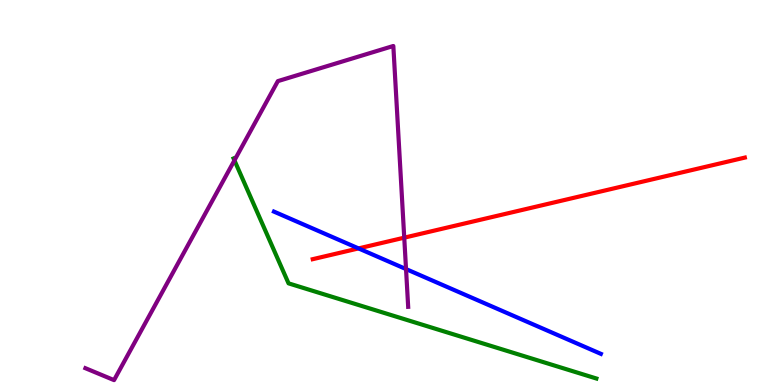[{'lines': ['blue', 'red'], 'intersections': [{'x': 4.63, 'y': 3.55}]}, {'lines': ['green', 'red'], 'intersections': []}, {'lines': ['purple', 'red'], 'intersections': [{'x': 5.22, 'y': 3.83}]}, {'lines': ['blue', 'green'], 'intersections': []}, {'lines': ['blue', 'purple'], 'intersections': [{'x': 5.24, 'y': 3.01}]}, {'lines': ['green', 'purple'], 'intersections': [{'x': 3.03, 'y': 5.83}]}]